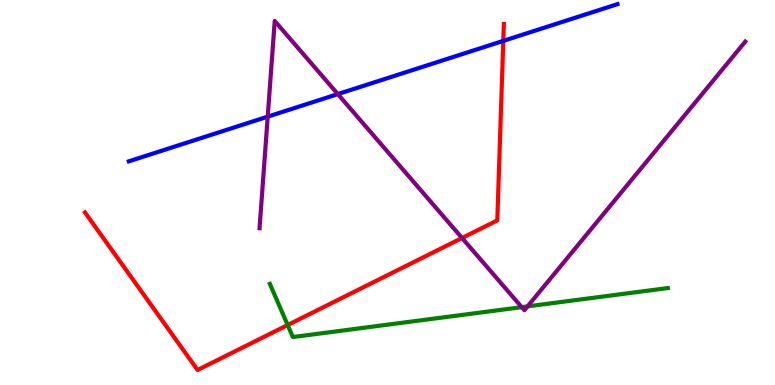[{'lines': ['blue', 'red'], 'intersections': [{'x': 6.49, 'y': 8.94}]}, {'lines': ['green', 'red'], 'intersections': [{'x': 3.71, 'y': 1.56}]}, {'lines': ['purple', 'red'], 'intersections': [{'x': 5.96, 'y': 3.82}]}, {'lines': ['blue', 'green'], 'intersections': []}, {'lines': ['blue', 'purple'], 'intersections': [{'x': 3.45, 'y': 6.97}, {'x': 4.36, 'y': 7.56}]}, {'lines': ['green', 'purple'], 'intersections': [{'x': 6.73, 'y': 2.02}, {'x': 6.81, 'y': 2.04}]}]